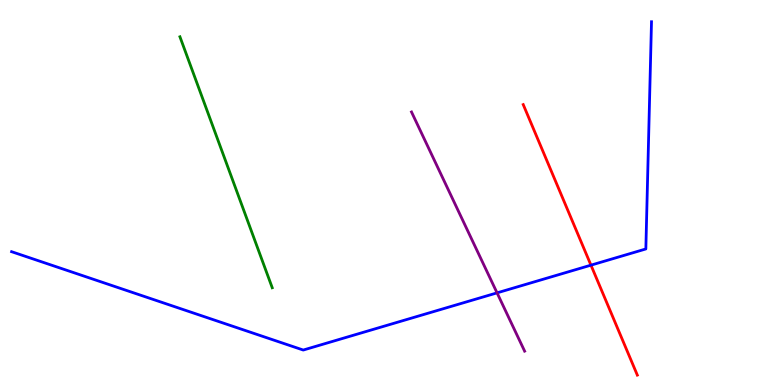[{'lines': ['blue', 'red'], 'intersections': [{'x': 7.63, 'y': 3.11}]}, {'lines': ['green', 'red'], 'intersections': []}, {'lines': ['purple', 'red'], 'intersections': []}, {'lines': ['blue', 'green'], 'intersections': []}, {'lines': ['blue', 'purple'], 'intersections': [{'x': 6.41, 'y': 2.39}]}, {'lines': ['green', 'purple'], 'intersections': []}]